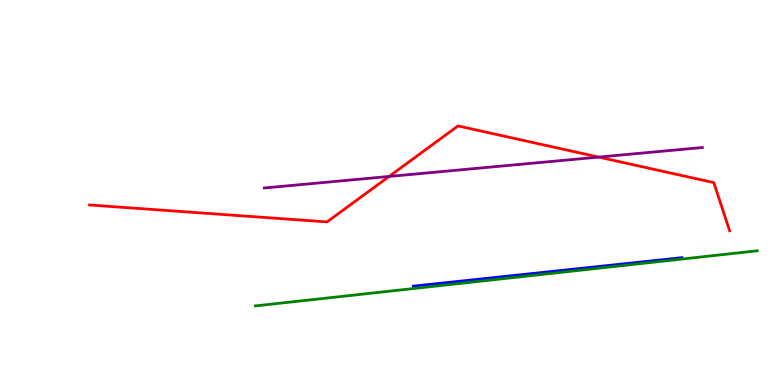[{'lines': ['blue', 'red'], 'intersections': []}, {'lines': ['green', 'red'], 'intersections': []}, {'lines': ['purple', 'red'], 'intersections': [{'x': 5.02, 'y': 5.42}, {'x': 7.72, 'y': 5.92}]}, {'lines': ['blue', 'green'], 'intersections': []}, {'lines': ['blue', 'purple'], 'intersections': []}, {'lines': ['green', 'purple'], 'intersections': []}]